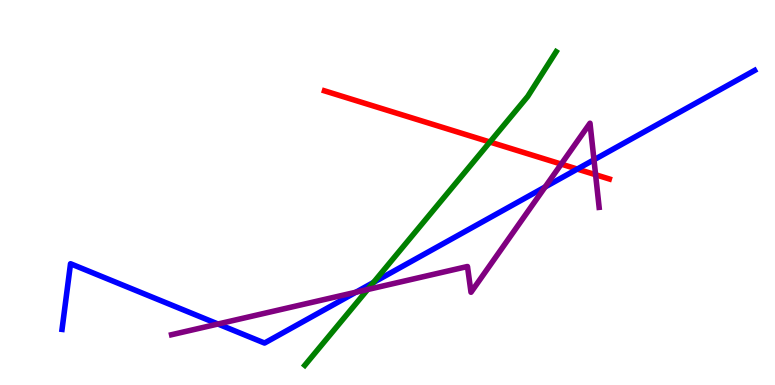[{'lines': ['blue', 'red'], 'intersections': [{'x': 7.45, 'y': 5.61}]}, {'lines': ['green', 'red'], 'intersections': [{'x': 6.32, 'y': 6.31}]}, {'lines': ['purple', 'red'], 'intersections': [{'x': 7.24, 'y': 5.74}, {'x': 7.69, 'y': 5.46}]}, {'lines': ['blue', 'green'], 'intersections': [{'x': 4.82, 'y': 2.66}]}, {'lines': ['blue', 'purple'], 'intersections': [{'x': 2.81, 'y': 1.58}, {'x': 4.59, 'y': 2.41}, {'x': 7.03, 'y': 5.14}, {'x': 7.66, 'y': 5.85}]}, {'lines': ['green', 'purple'], 'intersections': [{'x': 4.74, 'y': 2.48}]}]